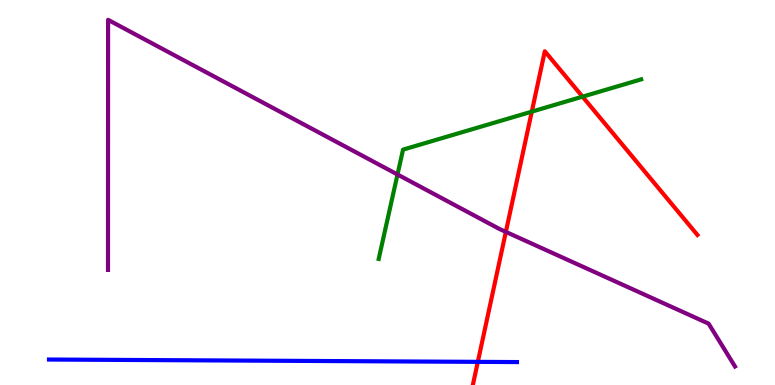[{'lines': ['blue', 'red'], 'intersections': [{'x': 6.17, 'y': 0.601}]}, {'lines': ['green', 'red'], 'intersections': [{'x': 6.86, 'y': 7.1}, {'x': 7.52, 'y': 7.49}]}, {'lines': ['purple', 'red'], 'intersections': [{'x': 6.53, 'y': 3.98}]}, {'lines': ['blue', 'green'], 'intersections': []}, {'lines': ['blue', 'purple'], 'intersections': []}, {'lines': ['green', 'purple'], 'intersections': [{'x': 5.13, 'y': 5.47}]}]